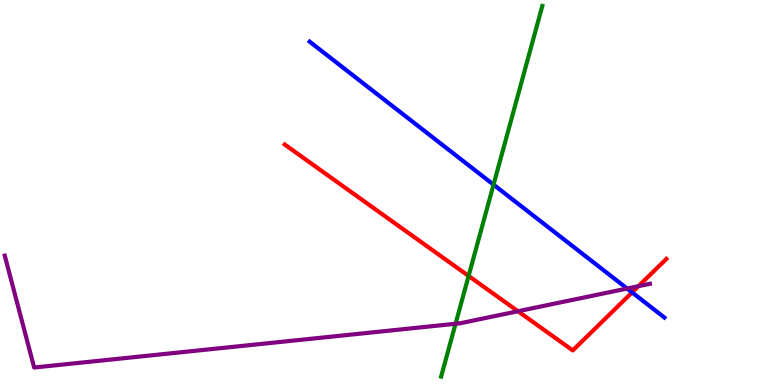[{'lines': ['blue', 'red'], 'intersections': [{'x': 8.16, 'y': 2.4}]}, {'lines': ['green', 'red'], 'intersections': [{'x': 6.05, 'y': 2.83}]}, {'lines': ['purple', 'red'], 'intersections': [{'x': 6.68, 'y': 1.92}, {'x': 8.24, 'y': 2.57}]}, {'lines': ['blue', 'green'], 'intersections': [{'x': 6.37, 'y': 5.2}]}, {'lines': ['blue', 'purple'], 'intersections': [{'x': 8.09, 'y': 2.51}]}, {'lines': ['green', 'purple'], 'intersections': [{'x': 5.88, 'y': 1.59}]}]